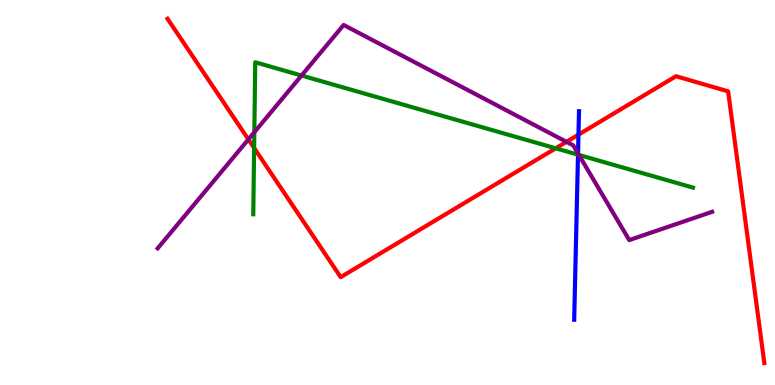[{'lines': ['blue', 'red'], 'intersections': [{'x': 7.46, 'y': 6.5}]}, {'lines': ['green', 'red'], 'intersections': [{'x': 3.28, 'y': 6.16}, {'x': 7.17, 'y': 6.15}]}, {'lines': ['purple', 'red'], 'intersections': [{'x': 3.2, 'y': 6.38}, {'x': 7.31, 'y': 6.32}]}, {'lines': ['blue', 'green'], 'intersections': [{'x': 7.46, 'y': 5.98}]}, {'lines': ['blue', 'purple'], 'intersections': [{'x': 7.46, 'y': 6.01}]}, {'lines': ['green', 'purple'], 'intersections': [{'x': 3.28, 'y': 6.57}, {'x': 3.89, 'y': 8.04}, {'x': 7.47, 'y': 5.98}]}]